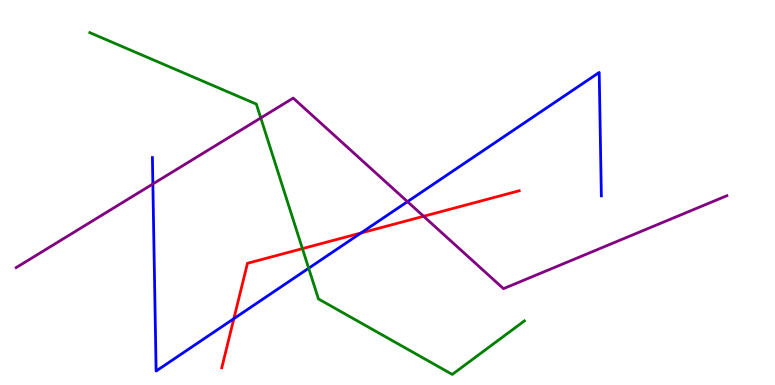[{'lines': ['blue', 'red'], 'intersections': [{'x': 3.02, 'y': 1.72}, {'x': 4.66, 'y': 3.95}]}, {'lines': ['green', 'red'], 'intersections': [{'x': 3.9, 'y': 3.54}]}, {'lines': ['purple', 'red'], 'intersections': [{'x': 5.47, 'y': 4.38}]}, {'lines': ['blue', 'green'], 'intersections': [{'x': 3.98, 'y': 3.03}]}, {'lines': ['blue', 'purple'], 'intersections': [{'x': 1.97, 'y': 5.22}, {'x': 5.26, 'y': 4.76}]}, {'lines': ['green', 'purple'], 'intersections': [{'x': 3.36, 'y': 6.94}]}]